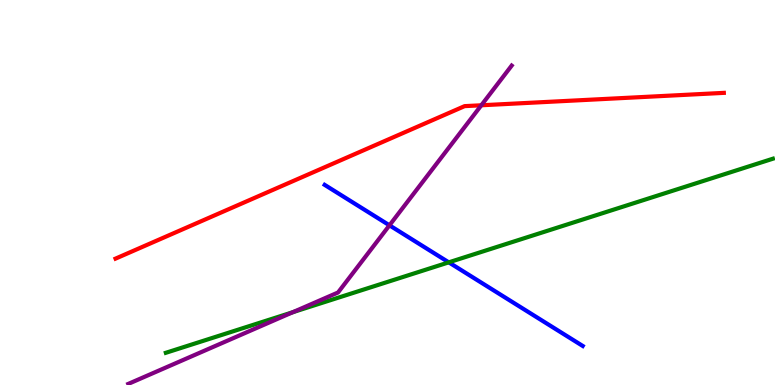[{'lines': ['blue', 'red'], 'intersections': []}, {'lines': ['green', 'red'], 'intersections': []}, {'lines': ['purple', 'red'], 'intersections': [{'x': 6.21, 'y': 7.27}]}, {'lines': ['blue', 'green'], 'intersections': [{'x': 5.79, 'y': 3.19}]}, {'lines': ['blue', 'purple'], 'intersections': [{'x': 5.03, 'y': 4.15}]}, {'lines': ['green', 'purple'], 'intersections': [{'x': 3.78, 'y': 1.89}]}]